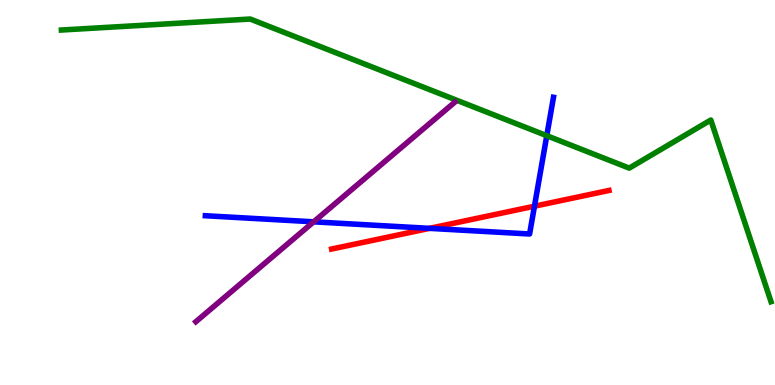[{'lines': ['blue', 'red'], 'intersections': [{'x': 5.54, 'y': 4.07}, {'x': 6.9, 'y': 4.64}]}, {'lines': ['green', 'red'], 'intersections': []}, {'lines': ['purple', 'red'], 'intersections': []}, {'lines': ['blue', 'green'], 'intersections': [{'x': 7.06, 'y': 6.48}]}, {'lines': ['blue', 'purple'], 'intersections': [{'x': 4.05, 'y': 4.24}]}, {'lines': ['green', 'purple'], 'intersections': []}]